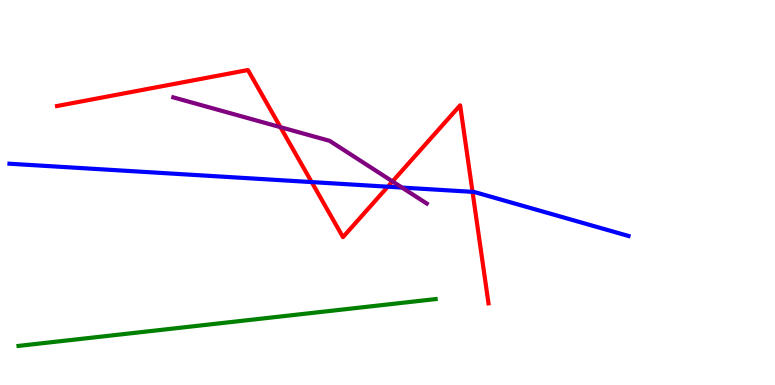[{'lines': ['blue', 'red'], 'intersections': [{'x': 4.02, 'y': 5.27}, {'x': 5.0, 'y': 5.15}, {'x': 6.1, 'y': 5.02}]}, {'lines': ['green', 'red'], 'intersections': []}, {'lines': ['purple', 'red'], 'intersections': [{'x': 3.62, 'y': 6.7}, {'x': 5.06, 'y': 5.29}]}, {'lines': ['blue', 'green'], 'intersections': []}, {'lines': ['blue', 'purple'], 'intersections': [{'x': 5.19, 'y': 5.13}]}, {'lines': ['green', 'purple'], 'intersections': []}]